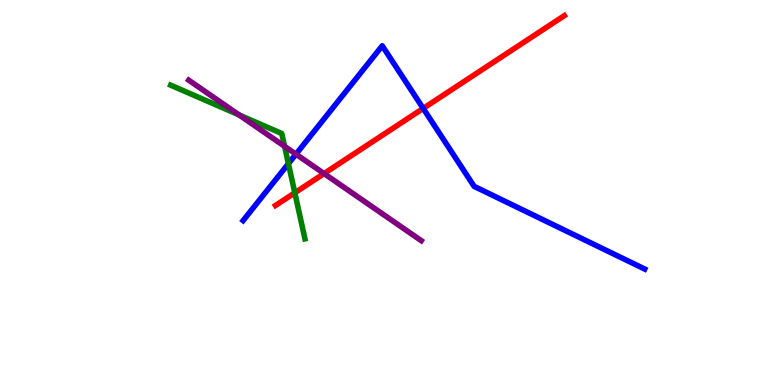[{'lines': ['blue', 'red'], 'intersections': [{'x': 5.46, 'y': 7.18}]}, {'lines': ['green', 'red'], 'intersections': [{'x': 3.8, 'y': 4.99}]}, {'lines': ['purple', 'red'], 'intersections': [{'x': 4.18, 'y': 5.49}]}, {'lines': ['blue', 'green'], 'intersections': [{'x': 3.72, 'y': 5.75}]}, {'lines': ['blue', 'purple'], 'intersections': [{'x': 3.82, 'y': 6.0}]}, {'lines': ['green', 'purple'], 'intersections': [{'x': 3.08, 'y': 7.01}, {'x': 3.67, 'y': 6.2}]}]